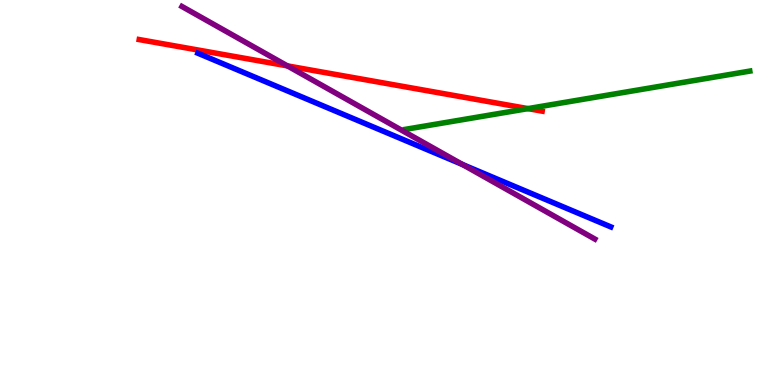[{'lines': ['blue', 'red'], 'intersections': []}, {'lines': ['green', 'red'], 'intersections': [{'x': 6.81, 'y': 7.18}]}, {'lines': ['purple', 'red'], 'intersections': [{'x': 3.71, 'y': 8.29}]}, {'lines': ['blue', 'green'], 'intersections': []}, {'lines': ['blue', 'purple'], 'intersections': [{'x': 5.97, 'y': 5.73}]}, {'lines': ['green', 'purple'], 'intersections': []}]